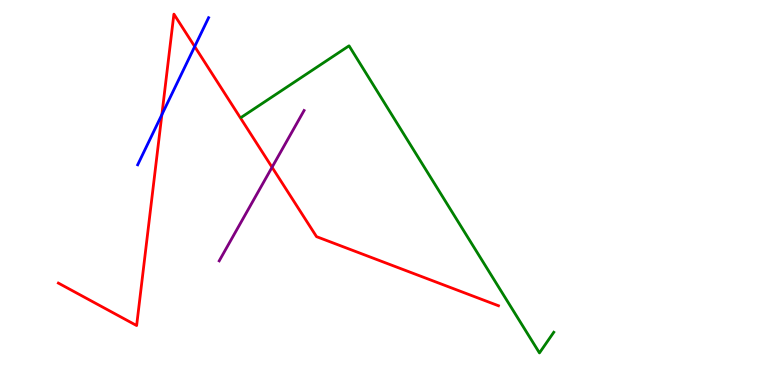[{'lines': ['blue', 'red'], 'intersections': [{'x': 2.09, 'y': 7.02}, {'x': 2.51, 'y': 8.79}]}, {'lines': ['green', 'red'], 'intersections': []}, {'lines': ['purple', 'red'], 'intersections': [{'x': 3.51, 'y': 5.66}]}, {'lines': ['blue', 'green'], 'intersections': []}, {'lines': ['blue', 'purple'], 'intersections': []}, {'lines': ['green', 'purple'], 'intersections': []}]